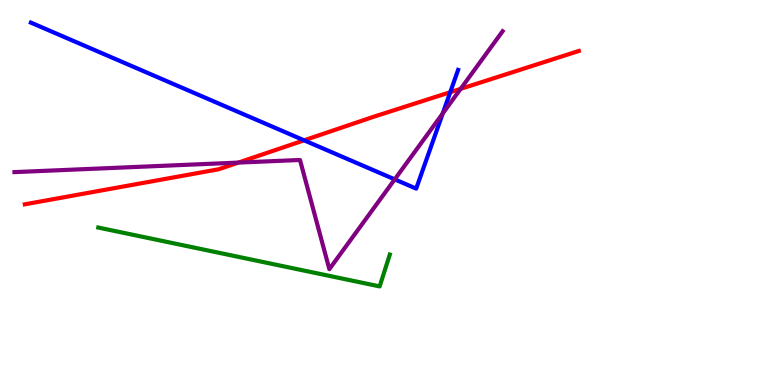[{'lines': ['blue', 'red'], 'intersections': [{'x': 3.92, 'y': 6.36}, {'x': 5.81, 'y': 7.61}]}, {'lines': ['green', 'red'], 'intersections': []}, {'lines': ['purple', 'red'], 'intersections': [{'x': 3.08, 'y': 5.78}, {'x': 5.94, 'y': 7.69}]}, {'lines': ['blue', 'green'], 'intersections': []}, {'lines': ['blue', 'purple'], 'intersections': [{'x': 5.09, 'y': 5.34}, {'x': 5.71, 'y': 7.05}]}, {'lines': ['green', 'purple'], 'intersections': []}]